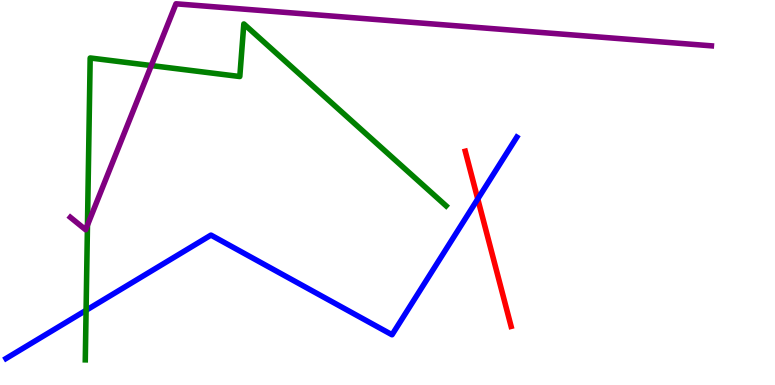[{'lines': ['blue', 'red'], 'intersections': [{'x': 6.16, 'y': 4.83}]}, {'lines': ['green', 'red'], 'intersections': []}, {'lines': ['purple', 'red'], 'intersections': []}, {'lines': ['blue', 'green'], 'intersections': [{'x': 1.11, 'y': 1.94}]}, {'lines': ['blue', 'purple'], 'intersections': []}, {'lines': ['green', 'purple'], 'intersections': [{'x': 1.13, 'y': 4.15}, {'x': 1.95, 'y': 8.3}]}]